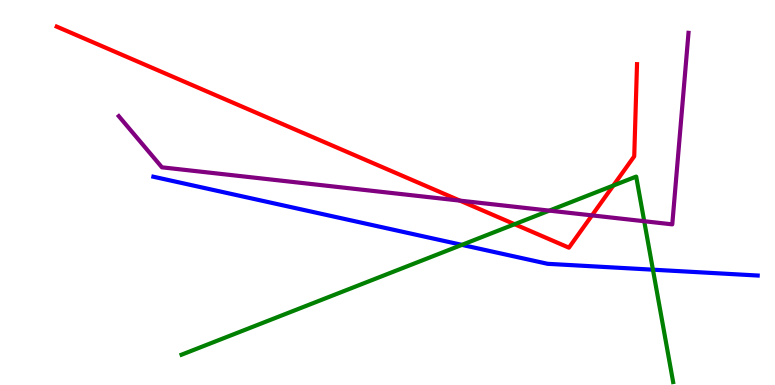[{'lines': ['blue', 'red'], 'intersections': []}, {'lines': ['green', 'red'], 'intersections': [{'x': 6.64, 'y': 4.18}, {'x': 7.91, 'y': 5.18}]}, {'lines': ['purple', 'red'], 'intersections': [{'x': 5.93, 'y': 4.79}, {'x': 7.64, 'y': 4.41}]}, {'lines': ['blue', 'green'], 'intersections': [{'x': 5.96, 'y': 3.64}, {'x': 8.42, 'y': 3.0}]}, {'lines': ['blue', 'purple'], 'intersections': []}, {'lines': ['green', 'purple'], 'intersections': [{'x': 7.09, 'y': 4.53}, {'x': 8.31, 'y': 4.25}]}]